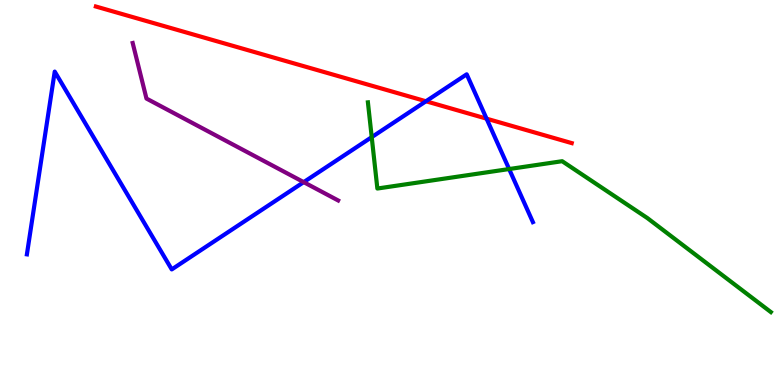[{'lines': ['blue', 'red'], 'intersections': [{'x': 5.5, 'y': 7.37}, {'x': 6.28, 'y': 6.92}]}, {'lines': ['green', 'red'], 'intersections': []}, {'lines': ['purple', 'red'], 'intersections': []}, {'lines': ['blue', 'green'], 'intersections': [{'x': 4.8, 'y': 6.44}, {'x': 6.57, 'y': 5.61}]}, {'lines': ['blue', 'purple'], 'intersections': [{'x': 3.92, 'y': 5.27}]}, {'lines': ['green', 'purple'], 'intersections': []}]